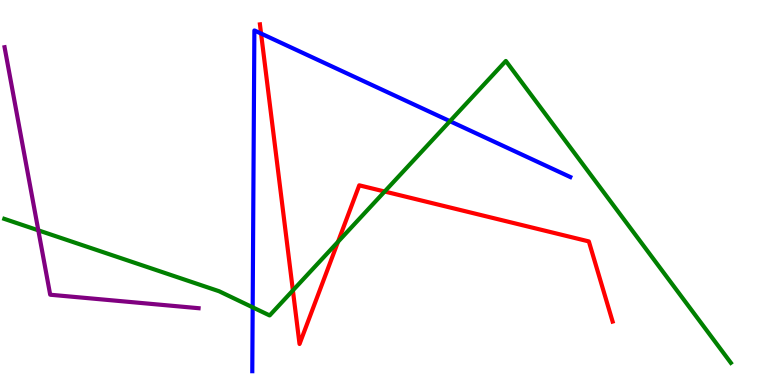[{'lines': ['blue', 'red'], 'intersections': [{'x': 3.37, 'y': 9.13}]}, {'lines': ['green', 'red'], 'intersections': [{'x': 3.78, 'y': 2.46}, {'x': 4.36, 'y': 3.72}, {'x': 4.96, 'y': 5.03}]}, {'lines': ['purple', 'red'], 'intersections': []}, {'lines': ['blue', 'green'], 'intersections': [{'x': 3.26, 'y': 2.02}, {'x': 5.81, 'y': 6.85}]}, {'lines': ['blue', 'purple'], 'intersections': []}, {'lines': ['green', 'purple'], 'intersections': [{'x': 0.494, 'y': 4.02}]}]